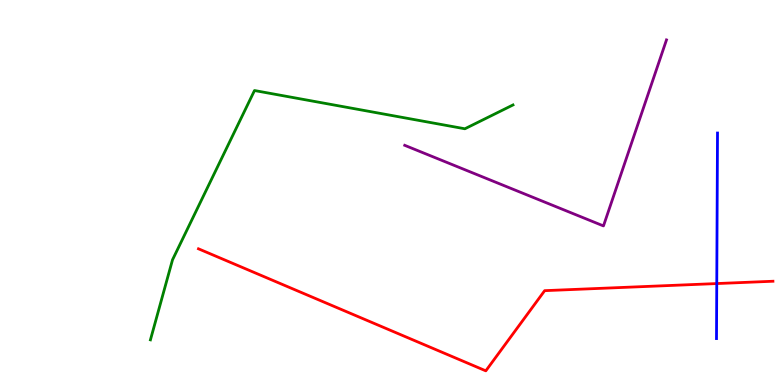[{'lines': ['blue', 'red'], 'intersections': [{'x': 9.25, 'y': 2.63}]}, {'lines': ['green', 'red'], 'intersections': []}, {'lines': ['purple', 'red'], 'intersections': []}, {'lines': ['blue', 'green'], 'intersections': []}, {'lines': ['blue', 'purple'], 'intersections': []}, {'lines': ['green', 'purple'], 'intersections': []}]